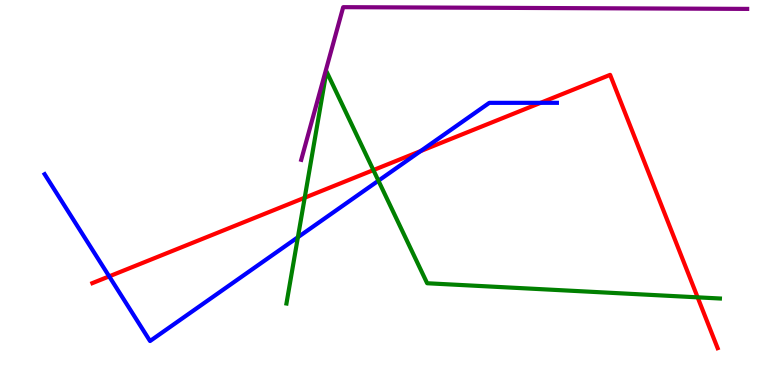[{'lines': ['blue', 'red'], 'intersections': [{'x': 1.41, 'y': 2.82}, {'x': 5.43, 'y': 6.08}, {'x': 6.98, 'y': 7.33}]}, {'lines': ['green', 'red'], 'intersections': [{'x': 3.93, 'y': 4.86}, {'x': 4.82, 'y': 5.58}, {'x': 9.0, 'y': 2.28}]}, {'lines': ['purple', 'red'], 'intersections': []}, {'lines': ['blue', 'green'], 'intersections': [{'x': 3.84, 'y': 3.84}, {'x': 4.88, 'y': 5.31}]}, {'lines': ['blue', 'purple'], 'intersections': []}, {'lines': ['green', 'purple'], 'intersections': []}]